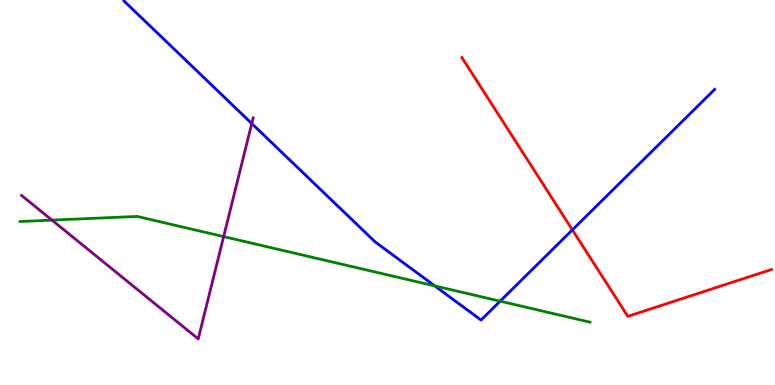[{'lines': ['blue', 'red'], 'intersections': [{'x': 7.39, 'y': 4.03}]}, {'lines': ['green', 'red'], 'intersections': []}, {'lines': ['purple', 'red'], 'intersections': []}, {'lines': ['blue', 'green'], 'intersections': [{'x': 5.61, 'y': 2.57}, {'x': 6.45, 'y': 2.18}]}, {'lines': ['blue', 'purple'], 'intersections': [{'x': 3.25, 'y': 6.79}]}, {'lines': ['green', 'purple'], 'intersections': [{'x': 0.671, 'y': 4.28}, {'x': 2.89, 'y': 3.85}]}]